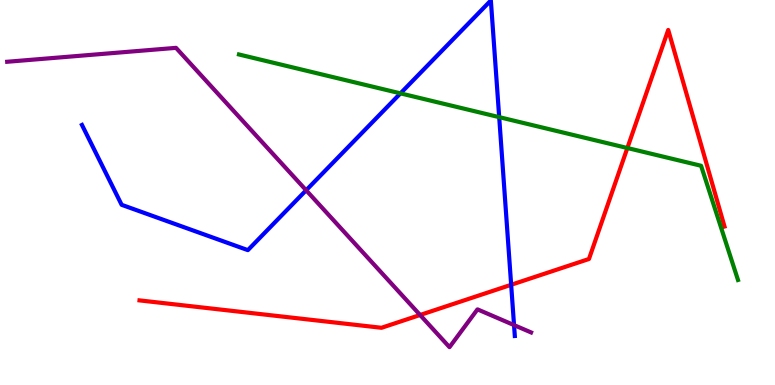[{'lines': ['blue', 'red'], 'intersections': [{'x': 6.6, 'y': 2.6}]}, {'lines': ['green', 'red'], 'intersections': [{'x': 8.1, 'y': 6.16}]}, {'lines': ['purple', 'red'], 'intersections': [{'x': 5.42, 'y': 1.82}]}, {'lines': ['blue', 'green'], 'intersections': [{'x': 5.17, 'y': 7.57}, {'x': 6.44, 'y': 6.96}]}, {'lines': ['blue', 'purple'], 'intersections': [{'x': 3.95, 'y': 5.06}, {'x': 6.63, 'y': 1.56}]}, {'lines': ['green', 'purple'], 'intersections': []}]